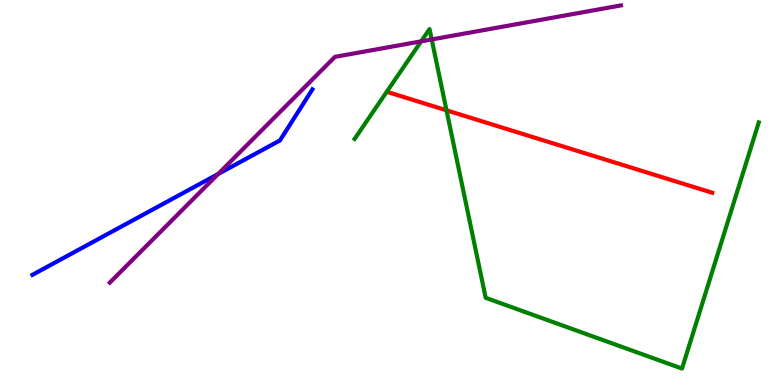[{'lines': ['blue', 'red'], 'intersections': []}, {'lines': ['green', 'red'], 'intersections': [{'x': 5.76, 'y': 7.13}]}, {'lines': ['purple', 'red'], 'intersections': []}, {'lines': ['blue', 'green'], 'intersections': []}, {'lines': ['blue', 'purple'], 'intersections': [{'x': 2.81, 'y': 5.48}]}, {'lines': ['green', 'purple'], 'intersections': [{'x': 5.43, 'y': 8.93}, {'x': 5.57, 'y': 8.98}]}]